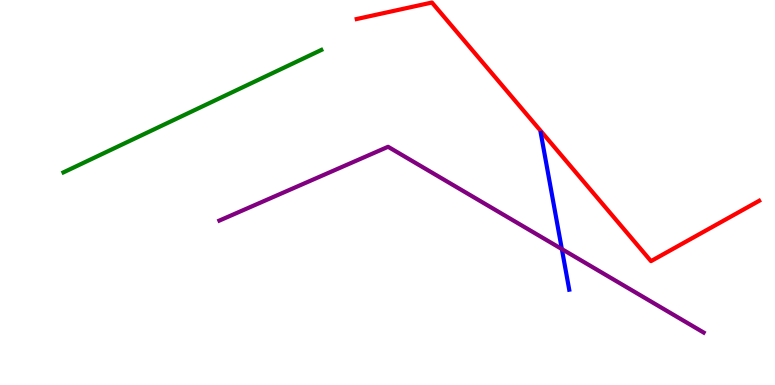[{'lines': ['blue', 'red'], 'intersections': []}, {'lines': ['green', 'red'], 'intersections': []}, {'lines': ['purple', 'red'], 'intersections': []}, {'lines': ['blue', 'green'], 'intersections': []}, {'lines': ['blue', 'purple'], 'intersections': [{'x': 7.25, 'y': 3.53}]}, {'lines': ['green', 'purple'], 'intersections': []}]